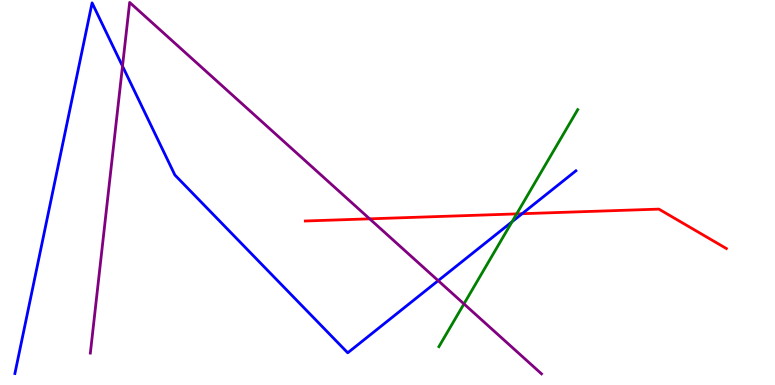[{'lines': ['blue', 'red'], 'intersections': [{'x': 6.74, 'y': 4.45}]}, {'lines': ['green', 'red'], 'intersections': [{'x': 6.67, 'y': 4.44}]}, {'lines': ['purple', 'red'], 'intersections': [{'x': 4.77, 'y': 4.32}]}, {'lines': ['blue', 'green'], 'intersections': [{'x': 6.61, 'y': 4.24}]}, {'lines': ['blue', 'purple'], 'intersections': [{'x': 1.58, 'y': 8.28}, {'x': 5.65, 'y': 2.71}]}, {'lines': ['green', 'purple'], 'intersections': [{'x': 5.99, 'y': 2.11}]}]